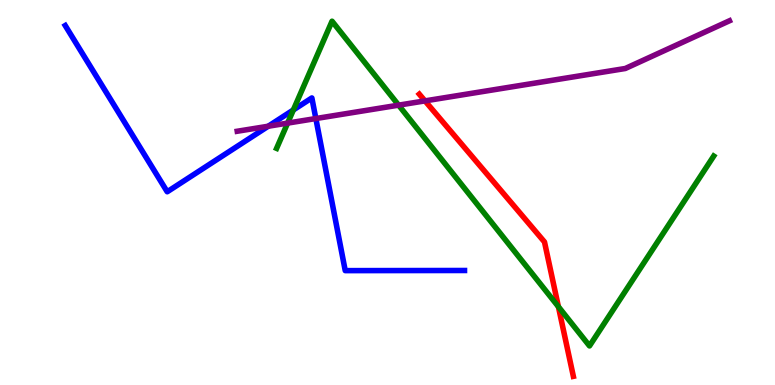[{'lines': ['blue', 'red'], 'intersections': []}, {'lines': ['green', 'red'], 'intersections': [{'x': 7.21, 'y': 2.03}]}, {'lines': ['purple', 'red'], 'intersections': [{'x': 5.48, 'y': 7.38}]}, {'lines': ['blue', 'green'], 'intersections': [{'x': 3.79, 'y': 7.14}]}, {'lines': ['blue', 'purple'], 'intersections': [{'x': 3.46, 'y': 6.72}, {'x': 4.08, 'y': 6.92}]}, {'lines': ['green', 'purple'], 'intersections': [{'x': 3.71, 'y': 6.8}, {'x': 5.14, 'y': 7.27}]}]